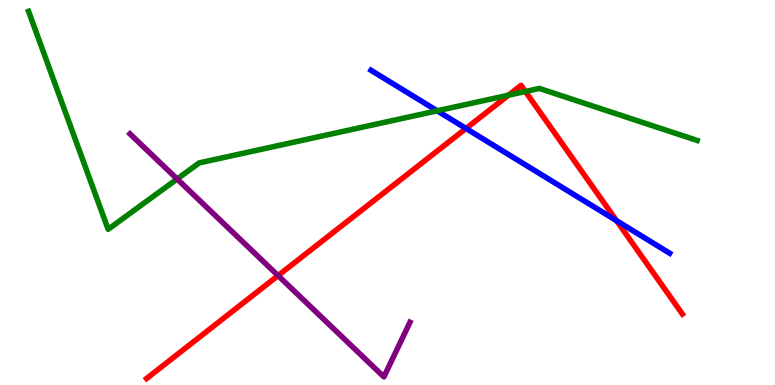[{'lines': ['blue', 'red'], 'intersections': [{'x': 6.01, 'y': 6.66}, {'x': 7.96, 'y': 4.27}]}, {'lines': ['green', 'red'], 'intersections': [{'x': 6.56, 'y': 7.53}, {'x': 6.78, 'y': 7.62}]}, {'lines': ['purple', 'red'], 'intersections': [{'x': 3.59, 'y': 2.84}]}, {'lines': ['blue', 'green'], 'intersections': [{'x': 5.64, 'y': 7.12}]}, {'lines': ['blue', 'purple'], 'intersections': []}, {'lines': ['green', 'purple'], 'intersections': [{'x': 2.29, 'y': 5.35}]}]